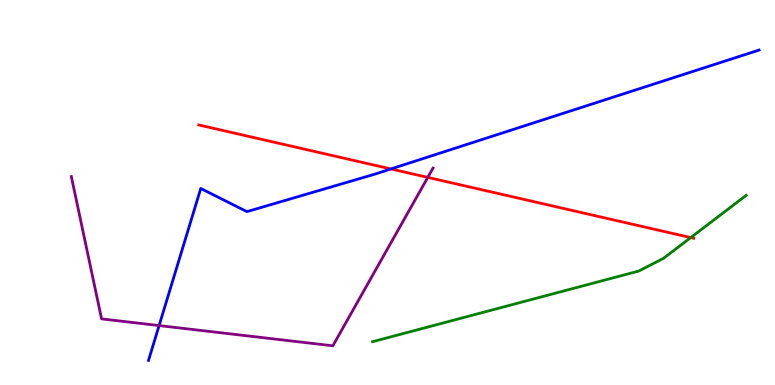[{'lines': ['blue', 'red'], 'intersections': [{'x': 5.04, 'y': 5.61}]}, {'lines': ['green', 'red'], 'intersections': [{'x': 8.91, 'y': 3.83}]}, {'lines': ['purple', 'red'], 'intersections': [{'x': 5.52, 'y': 5.39}]}, {'lines': ['blue', 'green'], 'intersections': []}, {'lines': ['blue', 'purple'], 'intersections': [{'x': 2.05, 'y': 1.54}]}, {'lines': ['green', 'purple'], 'intersections': []}]